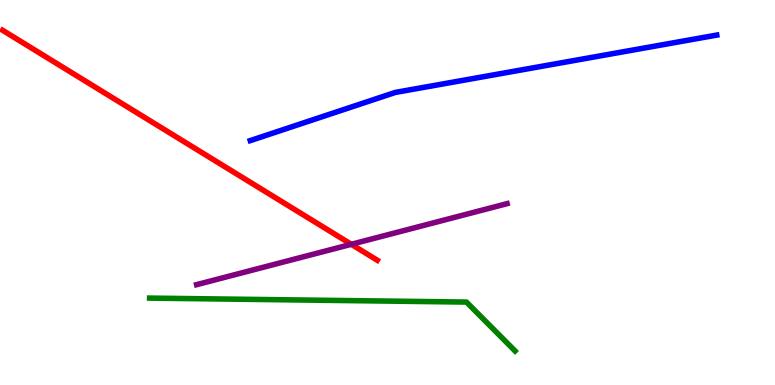[{'lines': ['blue', 'red'], 'intersections': []}, {'lines': ['green', 'red'], 'intersections': []}, {'lines': ['purple', 'red'], 'intersections': [{'x': 4.53, 'y': 3.65}]}, {'lines': ['blue', 'green'], 'intersections': []}, {'lines': ['blue', 'purple'], 'intersections': []}, {'lines': ['green', 'purple'], 'intersections': []}]